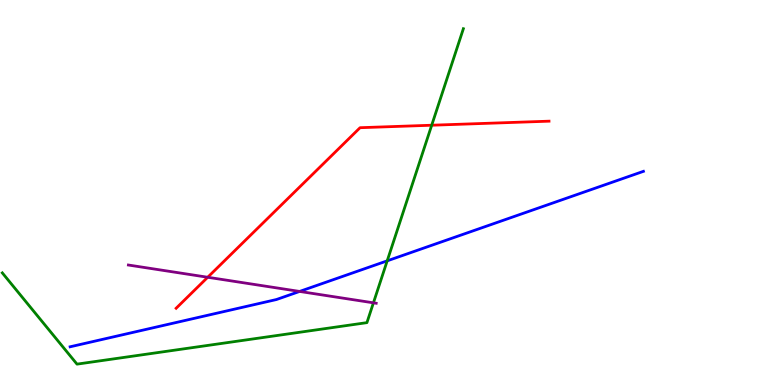[{'lines': ['blue', 'red'], 'intersections': []}, {'lines': ['green', 'red'], 'intersections': [{'x': 5.57, 'y': 6.75}]}, {'lines': ['purple', 'red'], 'intersections': [{'x': 2.68, 'y': 2.8}]}, {'lines': ['blue', 'green'], 'intersections': [{'x': 5.0, 'y': 3.22}]}, {'lines': ['blue', 'purple'], 'intersections': [{'x': 3.87, 'y': 2.43}]}, {'lines': ['green', 'purple'], 'intersections': [{'x': 4.82, 'y': 2.13}]}]